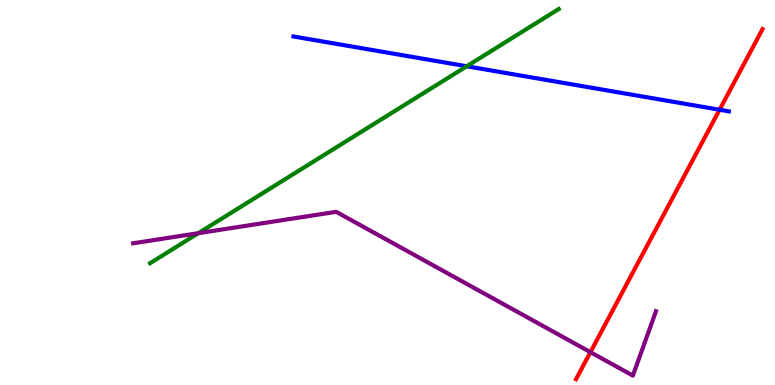[{'lines': ['blue', 'red'], 'intersections': [{'x': 9.28, 'y': 7.15}]}, {'lines': ['green', 'red'], 'intersections': []}, {'lines': ['purple', 'red'], 'intersections': [{'x': 7.62, 'y': 0.853}]}, {'lines': ['blue', 'green'], 'intersections': [{'x': 6.02, 'y': 8.28}]}, {'lines': ['blue', 'purple'], 'intersections': []}, {'lines': ['green', 'purple'], 'intersections': [{'x': 2.56, 'y': 3.94}]}]